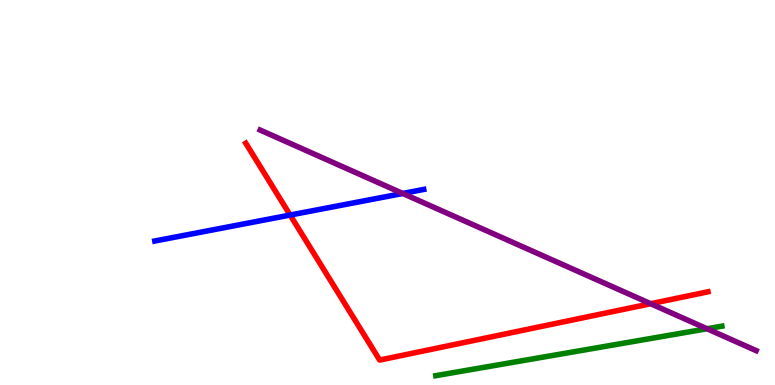[{'lines': ['blue', 'red'], 'intersections': [{'x': 3.74, 'y': 4.41}]}, {'lines': ['green', 'red'], 'intersections': []}, {'lines': ['purple', 'red'], 'intersections': [{'x': 8.4, 'y': 2.11}]}, {'lines': ['blue', 'green'], 'intersections': []}, {'lines': ['blue', 'purple'], 'intersections': [{'x': 5.2, 'y': 4.97}]}, {'lines': ['green', 'purple'], 'intersections': [{'x': 9.12, 'y': 1.46}]}]